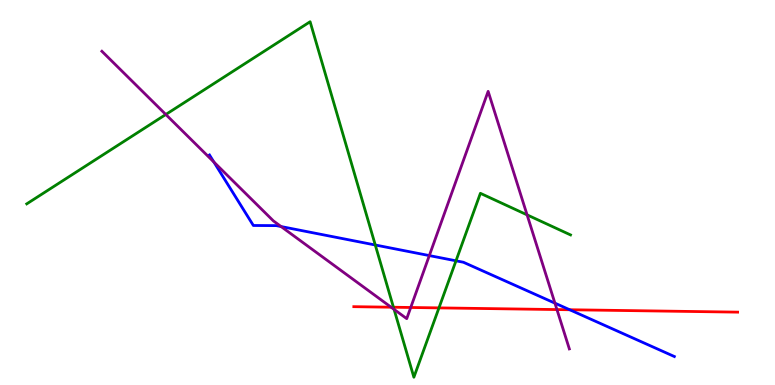[{'lines': ['blue', 'red'], 'intersections': [{'x': 7.35, 'y': 1.95}]}, {'lines': ['green', 'red'], 'intersections': [{'x': 5.08, 'y': 2.02}, {'x': 5.66, 'y': 2.0}]}, {'lines': ['purple', 'red'], 'intersections': [{'x': 5.05, 'y': 2.02}, {'x': 5.3, 'y': 2.01}, {'x': 7.19, 'y': 1.96}]}, {'lines': ['blue', 'green'], 'intersections': [{'x': 4.84, 'y': 3.64}, {'x': 5.88, 'y': 3.23}]}, {'lines': ['blue', 'purple'], 'intersections': [{'x': 2.76, 'y': 5.79}, {'x': 3.63, 'y': 4.12}, {'x': 5.54, 'y': 3.36}, {'x': 7.16, 'y': 2.13}]}, {'lines': ['green', 'purple'], 'intersections': [{'x': 2.14, 'y': 7.03}, {'x': 5.08, 'y': 1.96}, {'x': 6.8, 'y': 4.42}]}]